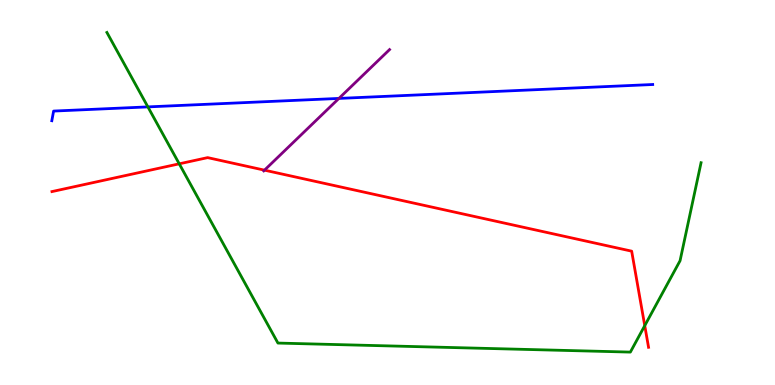[{'lines': ['blue', 'red'], 'intersections': []}, {'lines': ['green', 'red'], 'intersections': [{'x': 2.31, 'y': 5.74}, {'x': 8.32, 'y': 1.54}]}, {'lines': ['purple', 'red'], 'intersections': [{'x': 3.41, 'y': 5.58}]}, {'lines': ['blue', 'green'], 'intersections': [{'x': 1.91, 'y': 7.22}]}, {'lines': ['blue', 'purple'], 'intersections': [{'x': 4.37, 'y': 7.44}]}, {'lines': ['green', 'purple'], 'intersections': []}]